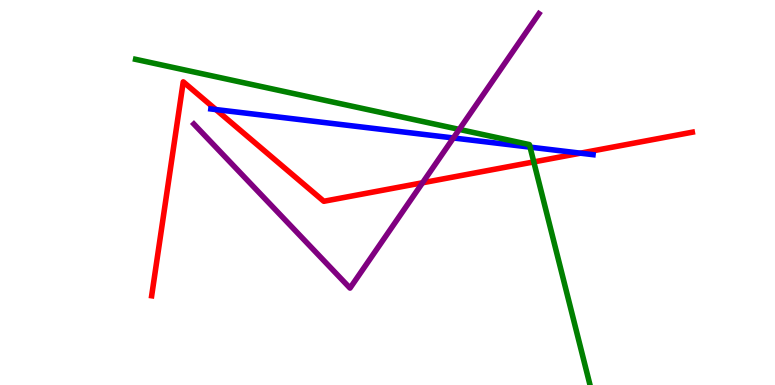[{'lines': ['blue', 'red'], 'intersections': [{'x': 2.79, 'y': 7.15}, {'x': 7.49, 'y': 6.02}]}, {'lines': ['green', 'red'], 'intersections': [{'x': 6.89, 'y': 5.79}]}, {'lines': ['purple', 'red'], 'intersections': [{'x': 5.45, 'y': 5.25}]}, {'lines': ['blue', 'green'], 'intersections': [{'x': 6.84, 'y': 6.18}]}, {'lines': ['blue', 'purple'], 'intersections': [{'x': 5.85, 'y': 6.42}]}, {'lines': ['green', 'purple'], 'intersections': [{'x': 5.93, 'y': 6.64}]}]